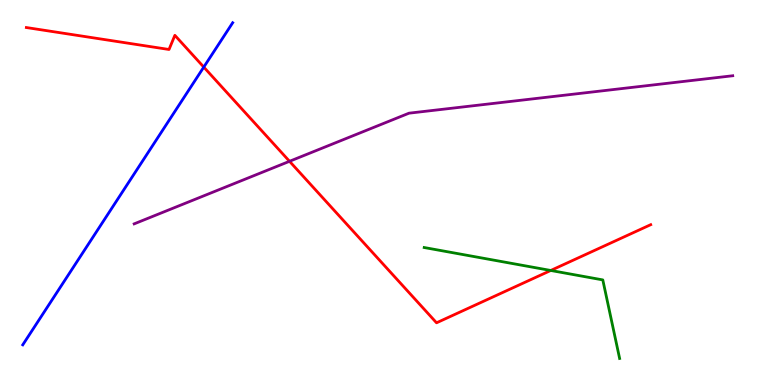[{'lines': ['blue', 'red'], 'intersections': [{'x': 2.63, 'y': 8.26}]}, {'lines': ['green', 'red'], 'intersections': [{'x': 7.11, 'y': 2.97}]}, {'lines': ['purple', 'red'], 'intersections': [{'x': 3.74, 'y': 5.81}]}, {'lines': ['blue', 'green'], 'intersections': []}, {'lines': ['blue', 'purple'], 'intersections': []}, {'lines': ['green', 'purple'], 'intersections': []}]